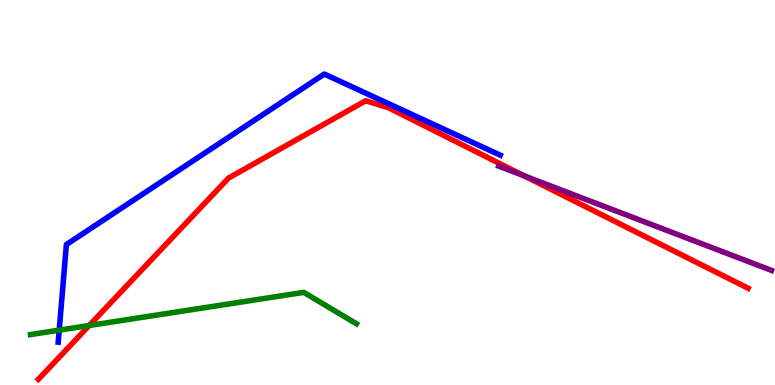[{'lines': ['blue', 'red'], 'intersections': []}, {'lines': ['green', 'red'], 'intersections': [{'x': 1.15, 'y': 1.55}]}, {'lines': ['purple', 'red'], 'intersections': [{'x': 6.76, 'y': 5.43}]}, {'lines': ['blue', 'green'], 'intersections': [{'x': 0.764, 'y': 1.42}]}, {'lines': ['blue', 'purple'], 'intersections': []}, {'lines': ['green', 'purple'], 'intersections': []}]